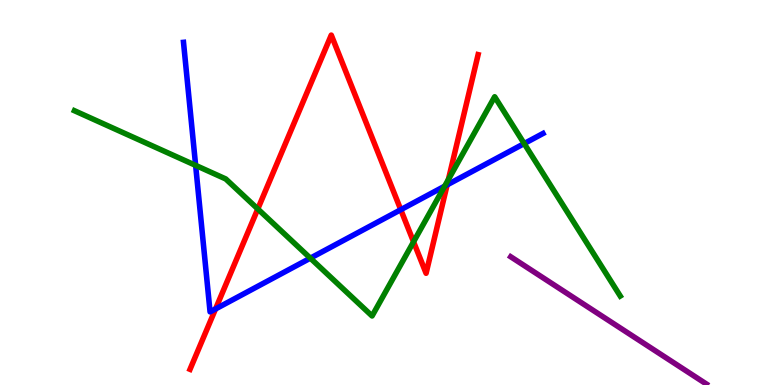[{'lines': ['blue', 'red'], 'intersections': [{'x': 2.78, 'y': 1.98}, {'x': 5.17, 'y': 4.55}, {'x': 5.77, 'y': 5.2}]}, {'lines': ['green', 'red'], 'intersections': [{'x': 3.33, 'y': 4.57}, {'x': 5.34, 'y': 3.72}, {'x': 5.79, 'y': 5.34}]}, {'lines': ['purple', 'red'], 'intersections': []}, {'lines': ['blue', 'green'], 'intersections': [{'x': 2.52, 'y': 5.7}, {'x': 4.0, 'y': 3.29}, {'x': 5.74, 'y': 5.16}, {'x': 6.76, 'y': 6.27}]}, {'lines': ['blue', 'purple'], 'intersections': []}, {'lines': ['green', 'purple'], 'intersections': []}]